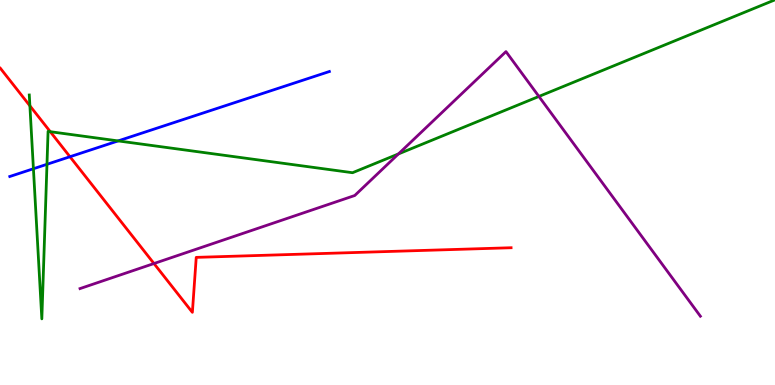[{'lines': ['blue', 'red'], 'intersections': [{'x': 0.903, 'y': 5.93}]}, {'lines': ['green', 'red'], 'intersections': [{'x': 0.386, 'y': 7.25}, {'x': 0.649, 'y': 6.58}]}, {'lines': ['purple', 'red'], 'intersections': [{'x': 1.99, 'y': 3.16}]}, {'lines': ['blue', 'green'], 'intersections': [{'x': 0.431, 'y': 5.62}, {'x': 0.606, 'y': 5.73}, {'x': 1.52, 'y': 6.34}]}, {'lines': ['blue', 'purple'], 'intersections': []}, {'lines': ['green', 'purple'], 'intersections': [{'x': 5.14, 'y': 6.0}, {'x': 6.95, 'y': 7.49}]}]